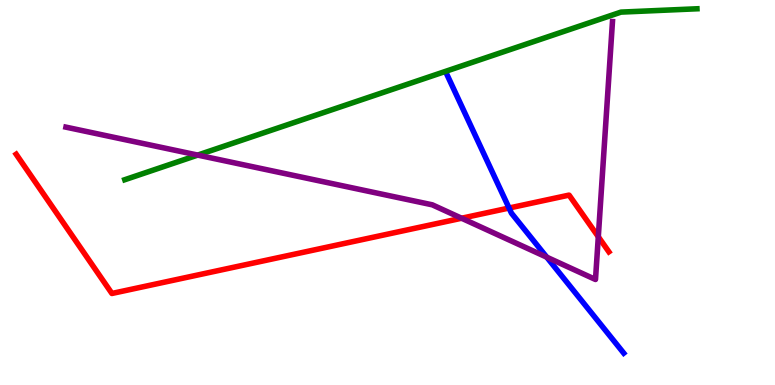[{'lines': ['blue', 'red'], 'intersections': [{'x': 6.57, 'y': 4.6}]}, {'lines': ['green', 'red'], 'intersections': []}, {'lines': ['purple', 'red'], 'intersections': [{'x': 5.96, 'y': 4.33}, {'x': 7.72, 'y': 3.85}]}, {'lines': ['blue', 'green'], 'intersections': []}, {'lines': ['blue', 'purple'], 'intersections': [{'x': 7.06, 'y': 3.32}]}, {'lines': ['green', 'purple'], 'intersections': [{'x': 2.55, 'y': 5.97}]}]